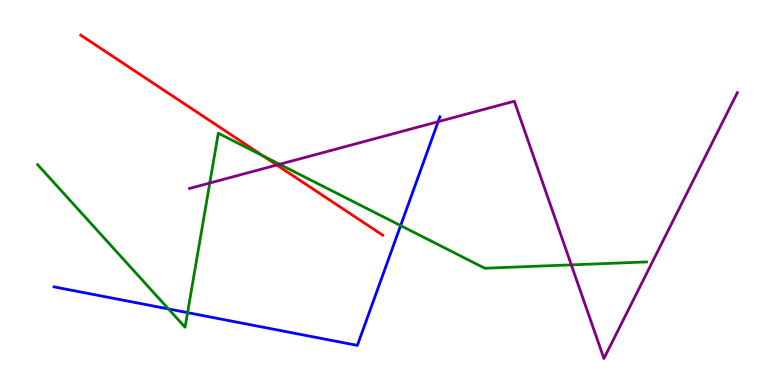[{'lines': ['blue', 'red'], 'intersections': []}, {'lines': ['green', 'red'], 'intersections': [{'x': 3.39, 'y': 5.95}]}, {'lines': ['purple', 'red'], 'intersections': [{'x': 3.57, 'y': 5.71}]}, {'lines': ['blue', 'green'], 'intersections': [{'x': 2.17, 'y': 1.98}, {'x': 2.42, 'y': 1.88}, {'x': 5.17, 'y': 4.14}]}, {'lines': ['blue', 'purple'], 'intersections': [{'x': 5.65, 'y': 6.84}]}, {'lines': ['green', 'purple'], 'intersections': [{'x': 2.71, 'y': 5.25}, {'x': 3.61, 'y': 5.73}, {'x': 7.37, 'y': 3.12}]}]